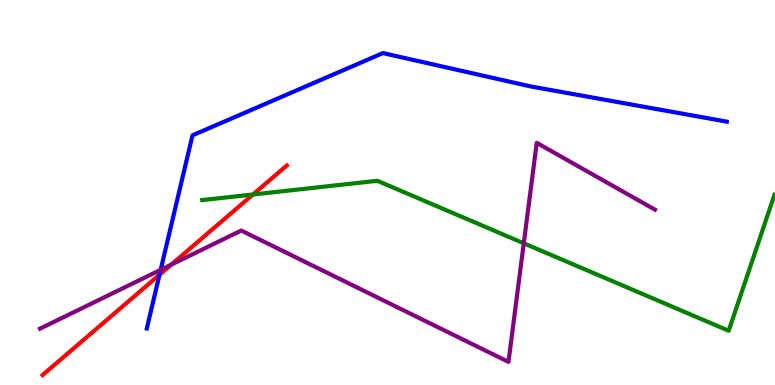[{'lines': ['blue', 'red'], 'intersections': [{'x': 2.06, 'y': 2.86}]}, {'lines': ['green', 'red'], 'intersections': [{'x': 3.26, 'y': 4.95}]}, {'lines': ['purple', 'red'], 'intersections': [{'x': 2.21, 'y': 3.12}]}, {'lines': ['blue', 'green'], 'intersections': []}, {'lines': ['blue', 'purple'], 'intersections': [{'x': 2.07, 'y': 2.99}]}, {'lines': ['green', 'purple'], 'intersections': [{'x': 6.76, 'y': 3.68}]}]